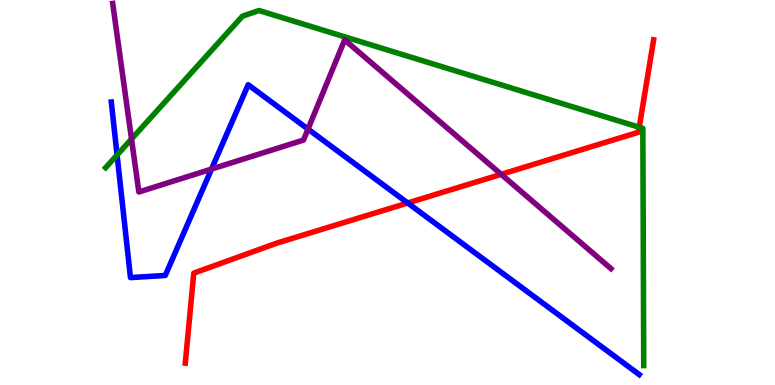[{'lines': ['blue', 'red'], 'intersections': [{'x': 5.26, 'y': 4.73}]}, {'lines': ['green', 'red'], 'intersections': [{'x': 8.25, 'y': 6.69}]}, {'lines': ['purple', 'red'], 'intersections': [{'x': 6.47, 'y': 5.47}]}, {'lines': ['blue', 'green'], 'intersections': [{'x': 1.51, 'y': 5.97}]}, {'lines': ['blue', 'purple'], 'intersections': [{'x': 2.73, 'y': 5.61}, {'x': 3.97, 'y': 6.65}]}, {'lines': ['green', 'purple'], 'intersections': [{'x': 1.7, 'y': 6.39}]}]